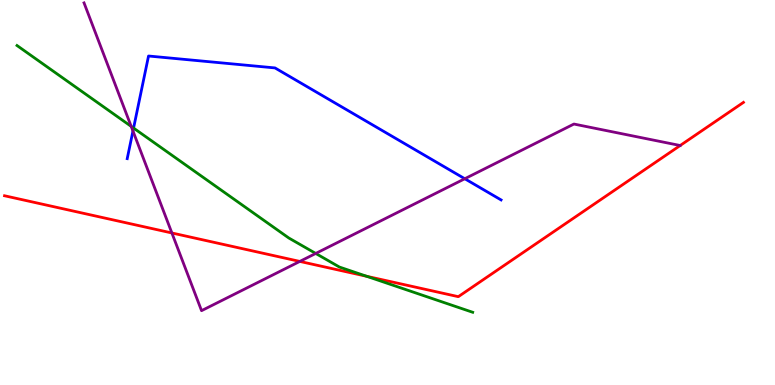[{'lines': ['blue', 'red'], 'intersections': []}, {'lines': ['green', 'red'], 'intersections': [{'x': 4.73, 'y': 2.82}]}, {'lines': ['purple', 'red'], 'intersections': [{'x': 2.22, 'y': 3.95}, {'x': 3.87, 'y': 3.21}]}, {'lines': ['blue', 'green'], 'intersections': [{'x': 1.72, 'y': 6.67}]}, {'lines': ['blue', 'purple'], 'intersections': [{'x': 1.72, 'y': 6.6}, {'x': 6.0, 'y': 5.36}]}, {'lines': ['green', 'purple'], 'intersections': [{'x': 1.69, 'y': 6.72}, {'x': 4.07, 'y': 3.42}]}]